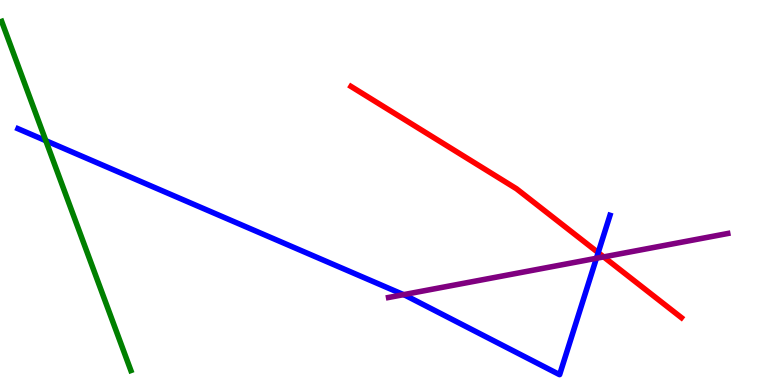[{'lines': ['blue', 'red'], 'intersections': [{'x': 7.72, 'y': 3.44}]}, {'lines': ['green', 'red'], 'intersections': []}, {'lines': ['purple', 'red'], 'intersections': [{'x': 7.79, 'y': 3.33}]}, {'lines': ['blue', 'green'], 'intersections': [{'x': 0.591, 'y': 6.35}]}, {'lines': ['blue', 'purple'], 'intersections': [{'x': 5.21, 'y': 2.35}, {'x': 7.7, 'y': 3.29}]}, {'lines': ['green', 'purple'], 'intersections': []}]